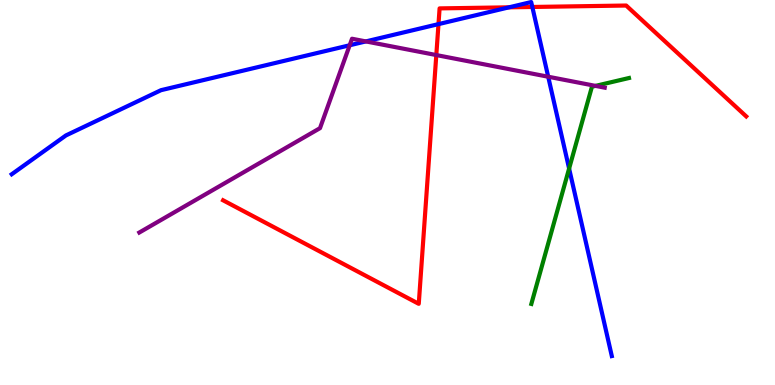[{'lines': ['blue', 'red'], 'intersections': [{'x': 5.66, 'y': 9.37}, {'x': 6.57, 'y': 9.81}, {'x': 6.87, 'y': 9.82}]}, {'lines': ['green', 'red'], 'intersections': []}, {'lines': ['purple', 'red'], 'intersections': [{'x': 5.63, 'y': 8.57}]}, {'lines': ['blue', 'green'], 'intersections': [{'x': 7.34, 'y': 5.62}]}, {'lines': ['blue', 'purple'], 'intersections': [{'x': 4.51, 'y': 8.82}, {'x': 4.72, 'y': 8.92}, {'x': 7.07, 'y': 8.01}]}, {'lines': ['green', 'purple'], 'intersections': [{'x': 7.68, 'y': 7.77}]}]